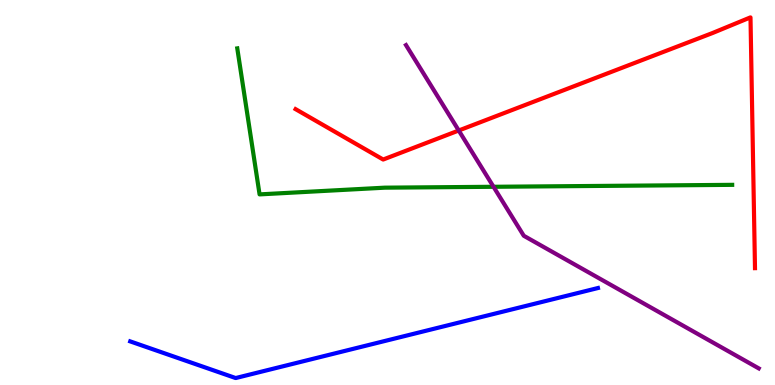[{'lines': ['blue', 'red'], 'intersections': []}, {'lines': ['green', 'red'], 'intersections': []}, {'lines': ['purple', 'red'], 'intersections': [{'x': 5.92, 'y': 6.61}]}, {'lines': ['blue', 'green'], 'intersections': []}, {'lines': ['blue', 'purple'], 'intersections': []}, {'lines': ['green', 'purple'], 'intersections': [{'x': 6.37, 'y': 5.15}]}]